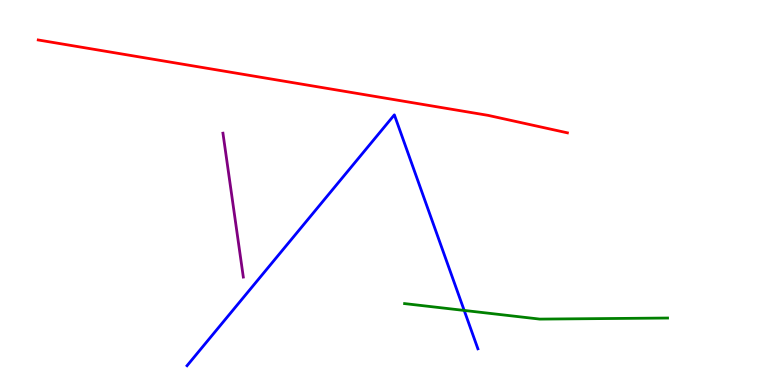[{'lines': ['blue', 'red'], 'intersections': []}, {'lines': ['green', 'red'], 'intersections': []}, {'lines': ['purple', 'red'], 'intersections': []}, {'lines': ['blue', 'green'], 'intersections': [{'x': 5.99, 'y': 1.94}]}, {'lines': ['blue', 'purple'], 'intersections': []}, {'lines': ['green', 'purple'], 'intersections': []}]